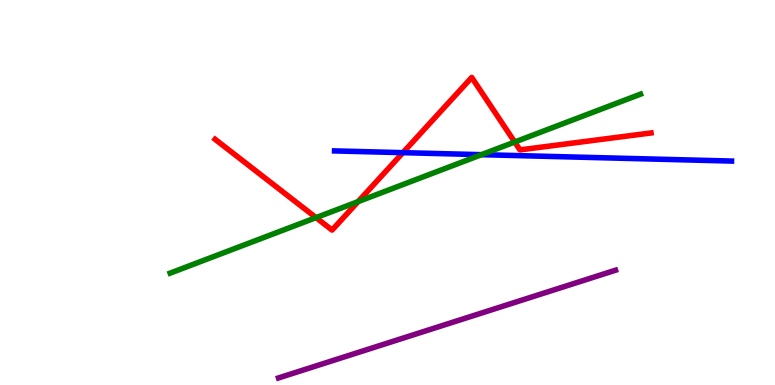[{'lines': ['blue', 'red'], 'intersections': [{'x': 5.2, 'y': 6.03}]}, {'lines': ['green', 'red'], 'intersections': [{'x': 4.08, 'y': 4.35}, {'x': 4.62, 'y': 4.76}, {'x': 6.64, 'y': 6.31}]}, {'lines': ['purple', 'red'], 'intersections': []}, {'lines': ['blue', 'green'], 'intersections': [{'x': 6.21, 'y': 5.98}]}, {'lines': ['blue', 'purple'], 'intersections': []}, {'lines': ['green', 'purple'], 'intersections': []}]